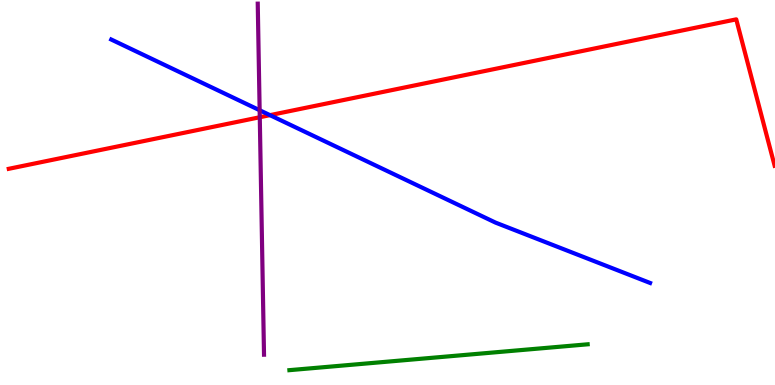[{'lines': ['blue', 'red'], 'intersections': [{'x': 3.48, 'y': 7.01}]}, {'lines': ['green', 'red'], 'intersections': []}, {'lines': ['purple', 'red'], 'intersections': [{'x': 3.35, 'y': 6.95}]}, {'lines': ['blue', 'green'], 'intersections': []}, {'lines': ['blue', 'purple'], 'intersections': [{'x': 3.35, 'y': 7.14}]}, {'lines': ['green', 'purple'], 'intersections': []}]